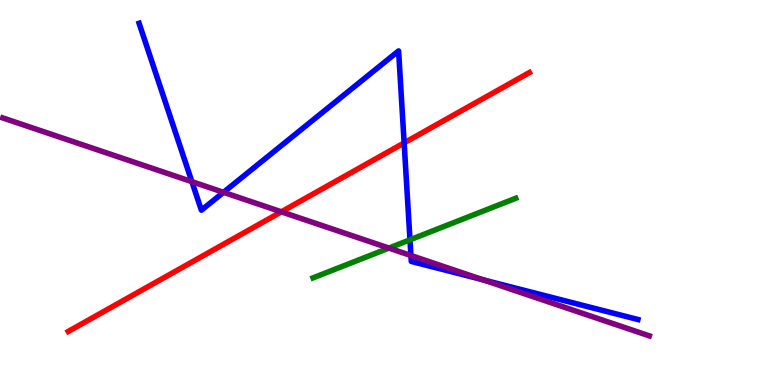[{'lines': ['blue', 'red'], 'intersections': [{'x': 5.21, 'y': 6.29}]}, {'lines': ['green', 'red'], 'intersections': []}, {'lines': ['purple', 'red'], 'intersections': [{'x': 3.63, 'y': 4.5}]}, {'lines': ['blue', 'green'], 'intersections': [{'x': 5.29, 'y': 3.77}]}, {'lines': ['blue', 'purple'], 'intersections': [{'x': 2.48, 'y': 5.28}, {'x': 2.88, 'y': 5.0}, {'x': 5.3, 'y': 3.36}, {'x': 6.23, 'y': 2.73}]}, {'lines': ['green', 'purple'], 'intersections': [{'x': 5.02, 'y': 3.56}]}]